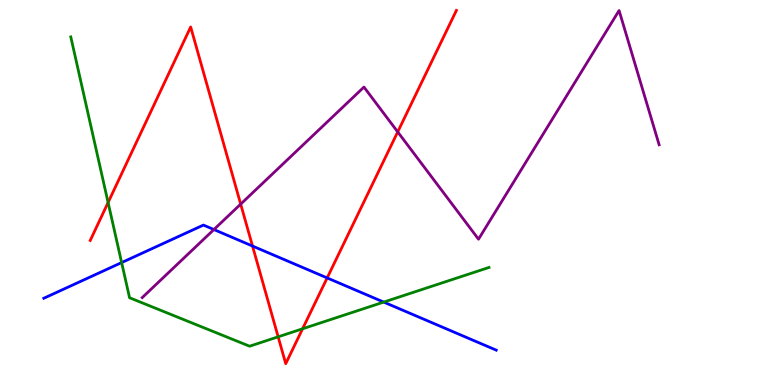[{'lines': ['blue', 'red'], 'intersections': [{'x': 3.26, 'y': 3.61}, {'x': 4.22, 'y': 2.78}]}, {'lines': ['green', 'red'], 'intersections': [{'x': 1.39, 'y': 4.74}, {'x': 3.59, 'y': 1.25}, {'x': 3.9, 'y': 1.46}]}, {'lines': ['purple', 'red'], 'intersections': [{'x': 3.11, 'y': 4.7}, {'x': 5.13, 'y': 6.57}]}, {'lines': ['blue', 'green'], 'intersections': [{'x': 1.57, 'y': 3.18}, {'x': 4.95, 'y': 2.15}]}, {'lines': ['blue', 'purple'], 'intersections': [{'x': 2.76, 'y': 4.04}]}, {'lines': ['green', 'purple'], 'intersections': []}]